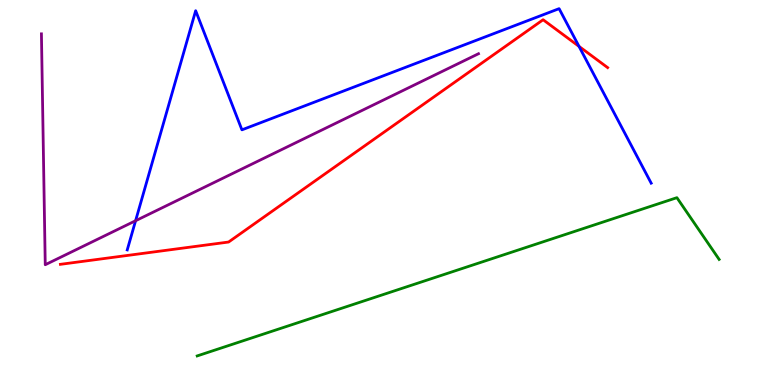[{'lines': ['blue', 'red'], 'intersections': [{'x': 7.47, 'y': 8.8}]}, {'lines': ['green', 'red'], 'intersections': []}, {'lines': ['purple', 'red'], 'intersections': []}, {'lines': ['blue', 'green'], 'intersections': []}, {'lines': ['blue', 'purple'], 'intersections': [{'x': 1.75, 'y': 4.27}]}, {'lines': ['green', 'purple'], 'intersections': []}]